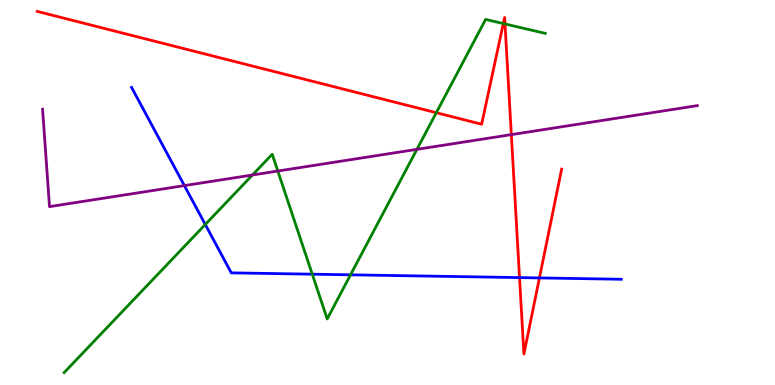[{'lines': ['blue', 'red'], 'intersections': [{'x': 6.7, 'y': 2.79}, {'x': 6.96, 'y': 2.78}]}, {'lines': ['green', 'red'], 'intersections': [{'x': 5.63, 'y': 7.07}, {'x': 6.49, 'y': 9.39}, {'x': 6.52, 'y': 9.38}]}, {'lines': ['purple', 'red'], 'intersections': [{'x': 6.6, 'y': 6.5}]}, {'lines': ['blue', 'green'], 'intersections': [{'x': 2.65, 'y': 4.17}, {'x': 4.03, 'y': 2.88}, {'x': 4.52, 'y': 2.86}]}, {'lines': ['blue', 'purple'], 'intersections': [{'x': 2.38, 'y': 5.18}]}, {'lines': ['green', 'purple'], 'intersections': [{'x': 3.26, 'y': 5.45}, {'x': 3.58, 'y': 5.56}, {'x': 5.38, 'y': 6.12}]}]